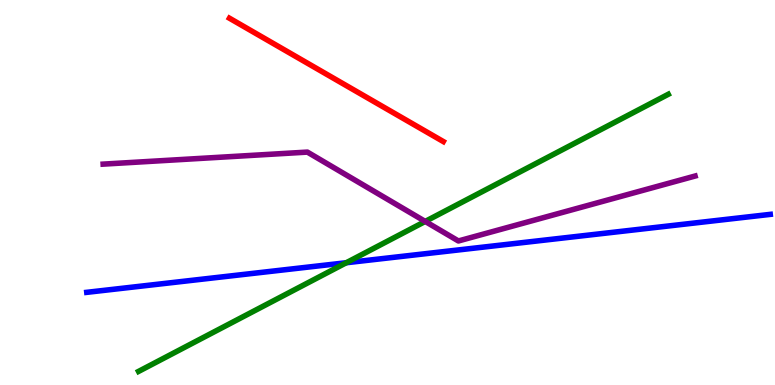[{'lines': ['blue', 'red'], 'intersections': []}, {'lines': ['green', 'red'], 'intersections': []}, {'lines': ['purple', 'red'], 'intersections': []}, {'lines': ['blue', 'green'], 'intersections': [{'x': 4.47, 'y': 3.18}]}, {'lines': ['blue', 'purple'], 'intersections': []}, {'lines': ['green', 'purple'], 'intersections': [{'x': 5.49, 'y': 4.25}]}]